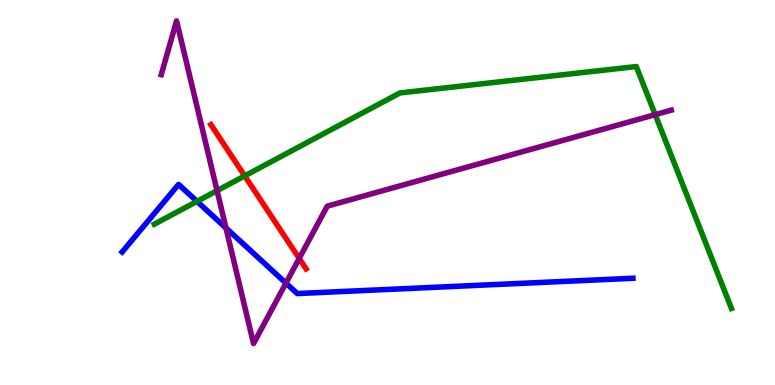[{'lines': ['blue', 'red'], 'intersections': []}, {'lines': ['green', 'red'], 'intersections': [{'x': 3.16, 'y': 5.43}]}, {'lines': ['purple', 'red'], 'intersections': [{'x': 3.86, 'y': 3.29}]}, {'lines': ['blue', 'green'], 'intersections': [{'x': 2.54, 'y': 4.77}]}, {'lines': ['blue', 'purple'], 'intersections': [{'x': 2.92, 'y': 4.08}, {'x': 3.69, 'y': 2.65}]}, {'lines': ['green', 'purple'], 'intersections': [{'x': 2.8, 'y': 5.05}, {'x': 8.45, 'y': 7.02}]}]